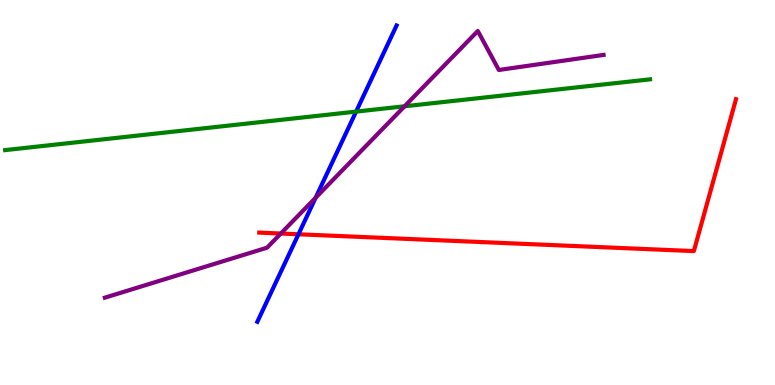[{'lines': ['blue', 'red'], 'intersections': [{'x': 3.85, 'y': 3.91}]}, {'lines': ['green', 'red'], 'intersections': []}, {'lines': ['purple', 'red'], 'intersections': [{'x': 3.62, 'y': 3.93}]}, {'lines': ['blue', 'green'], 'intersections': [{'x': 4.59, 'y': 7.1}]}, {'lines': ['blue', 'purple'], 'intersections': [{'x': 4.07, 'y': 4.86}]}, {'lines': ['green', 'purple'], 'intersections': [{'x': 5.22, 'y': 7.24}]}]